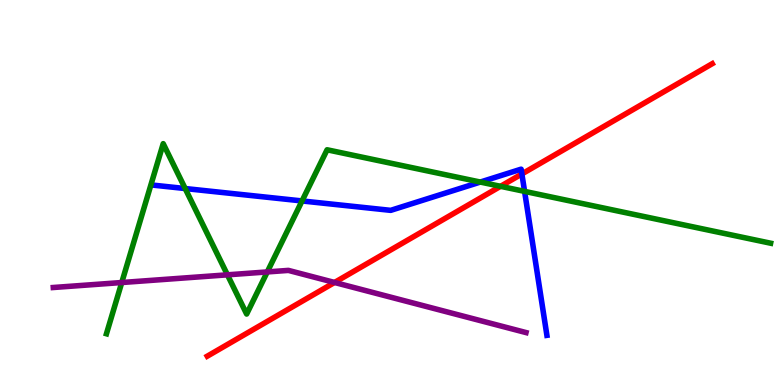[{'lines': ['blue', 'red'], 'intersections': [{'x': 6.73, 'y': 5.48}]}, {'lines': ['green', 'red'], 'intersections': [{'x': 6.46, 'y': 5.16}]}, {'lines': ['purple', 'red'], 'intersections': [{'x': 4.32, 'y': 2.66}]}, {'lines': ['blue', 'green'], 'intersections': [{'x': 2.39, 'y': 5.1}, {'x': 3.9, 'y': 4.78}, {'x': 6.2, 'y': 5.27}, {'x': 6.77, 'y': 5.03}]}, {'lines': ['blue', 'purple'], 'intersections': []}, {'lines': ['green', 'purple'], 'intersections': [{'x': 1.57, 'y': 2.66}, {'x': 2.93, 'y': 2.86}, {'x': 3.45, 'y': 2.94}]}]